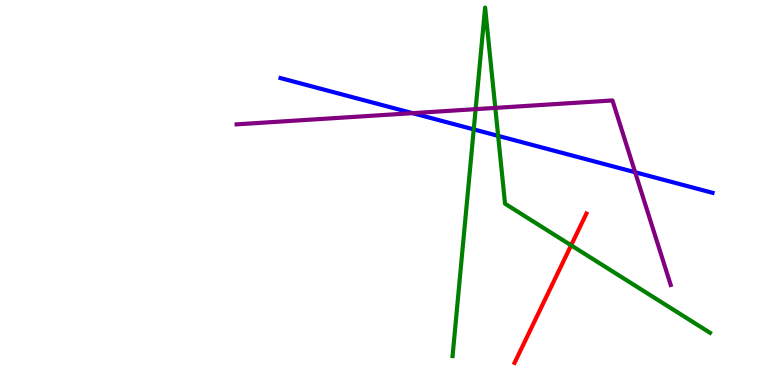[{'lines': ['blue', 'red'], 'intersections': []}, {'lines': ['green', 'red'], 'intersections': [{'x': 7.37, 'y': 3.63}]}, {'lines': ['purple', 'red'], 'intersections': []}, {'lines': ['blue', 'green'], 'intersections': [{'x': 6.11, 'y': 6.64}, {'x': 6.43, 'y': 6.47}]}, {'lines': ['blue', 'purple'], 'intersections': [{'x': 5.32, 'y': 7.06}, {'x': 8.2, 'y': 5.53}]}, {'lines': ['green', 'purple'], 'intersections': [{'x': 6.14, 'y': 7.17}, {'x': 6.39, 'y': 7.2}]}]